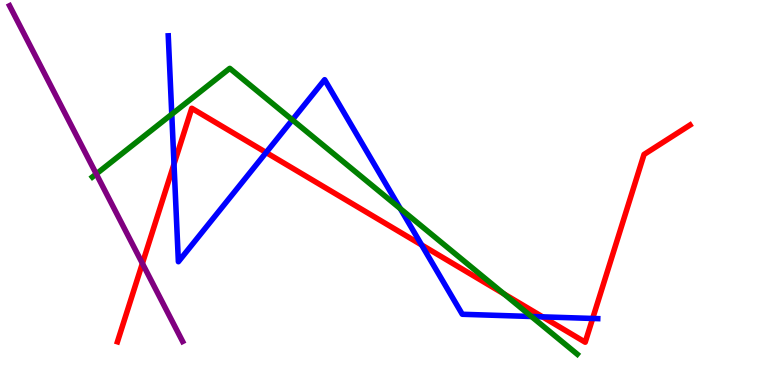[{'lines': ['blue', 'red'], 'intersections': [{'x': 2.25, 'y': 5.74}, {'x': 3.43, 'y': 6.04}, {'x': 5.44, 'y': 3.64}, {'x': 7.0, 'y': 1.77}, {'x': 7.65, 'y': 1.73}]}, {'lines': ['green', 'red'], 'intersections': [{'x': 6.5, 'y': 2.37}]}, {'lines': ['purple', 'red'], 'intersections': [{'x': 1.84, 'y': 3.16}]}, {'lines': ['blue', 'green'], 'intersections': [{'x': 2.22, 'y': 7.03}, {'x': 3.77, 'y': 6.89}, {'x': 5.17, 'y': 4.58}, {'x': 6.86, 'y': 1.78}]}, {'lines': ['blue', 'purple'], 'intersections': []}, {'lines': ['green', 'purple'], 'intersections': [{'x': 1.24, 'y': 5.48}]}]